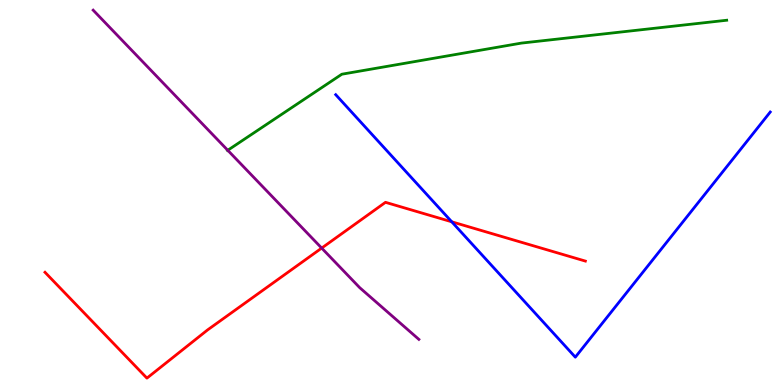[{'lines': ['blue', 'red'], 'intersections': [{'x': 5.83, 'y': 4.24}]}, {'lines': ['green', 'red'], 'intersections': []}, {'lines': ['purple', 'red'], 'intersections': [{'x': 4.15, 'y': 3.56}]}, {'lines': ['blue', 'green'], 'intersections': []}, {'lines': ['blue', 'purple'], 'intersections': []}, {'lines': ['green', 'purple'], 'intersections': [{'x': 2.94, 'y': 6.1}]}]